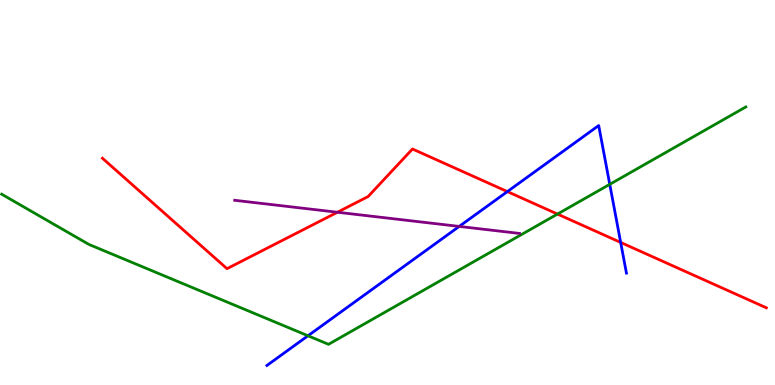[{'lines': ['blue', 'red'], 'intersections': [{'x': 6.55, 'y': 5.02}, {'x': 8.01, 'y': 3.7}]}, {'lines': ['green', 'red'], 'intersections': [{'x': 7.19, 'y': 4.44}]}, {'lines': ['purple', 'red'], 'intersections': [{'x': 4.35, 'y': 4.49}]}, {'lines': ['blue', 'green'], 'intersections': [{'x': 3.97, 'y': 1.28}, {'x': 7.87, 'y': 5.21}]}, {'lines': ['blue', 'purple'], 'intersections': [{'x': 5.93, 'y': 4.12}]}, {'lines': ['green', 'purple'], 'intersections': []}]